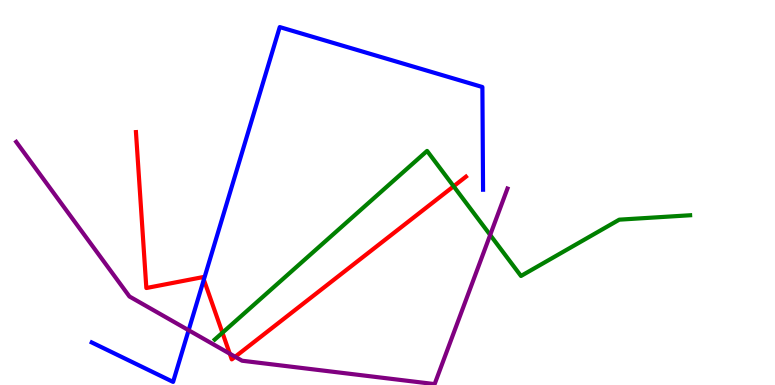[{'lines': ['blue', 'red'], 'intersections': [{'x': 2.63, 'y': 2.74}]}, {'lines': ['green', 'red'], 'intersections': [{'x': 2.87, 'y': 1.36}, {'x': 5.85, 'y': 5.16}]}, {'lines': ['purple', 'red'], 'intersections': [{'x': 2.96, 'y': 0.813}, {'x': 3.03, 'y': 0.733}]}, {'lines': ['blue', 'green'], 'intersections': []}, {'lines': ['blue', 'purple'], 'intersections': [{'x': 2.43, 'y': 1.42}]}, {'lines': ['green', 'purple'], 'intersections': [{'x': 6.32, 'y': 3.9}]}]